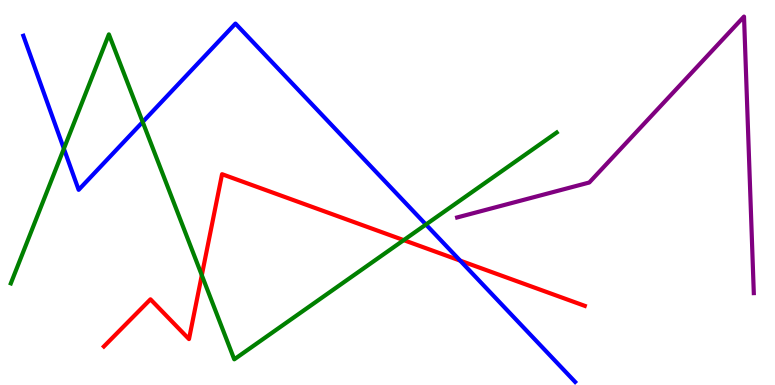[{'lines': ['blue', 'red'], 'intersections': [{'x': 5.94, 'y': 3.23}]}, {'lines': ['green', 'red'], 'intersections': [{'x': 2.6, 'y': 2.85}, {'x': 5.21, 'y': 3.76}]}, {'lines': ['purple', 'red'], 'intersections': []}, {'lines': ['blue', 'green'], 'intersections': [{'x': 0.824, 'y': 6.14}, {'x': 1.84, 'y': 6.83}, {'x': 5.5, 'y': 4.17}]}, {'lines': ['blue', 'purple'], 'intersections': []}, {'lines': ['green', 'purple'], 'intersections': []}]